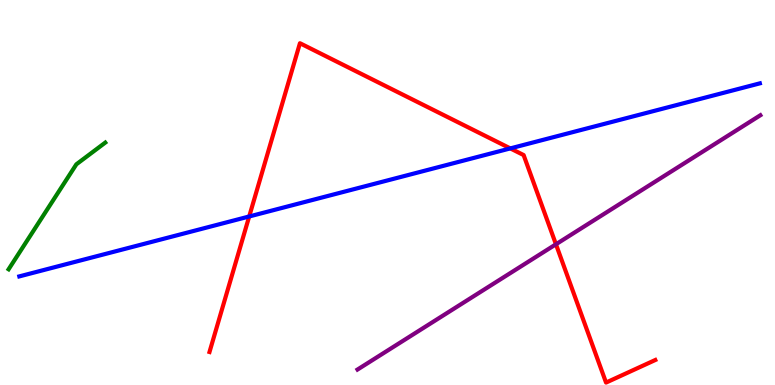[{'lines': ['blue', 'red'], 'intersections': [{'x': 3.22, 'y': 4.38}, {'x': 6.58, 'y': 6.15}]}, {'lines': ['green', 'red'], 'intersections': []}, {'lines': ['purple', 'red'], 'intersections': [{'x': 7.17, 'y': 3.66}]}, {'lines': ['blue', 'green'], 'intersections': []}, {'lines': ['blue', 'purple'], 'intersections': []}, {'lines': ['green', 'purple'], 'intersections': []}]